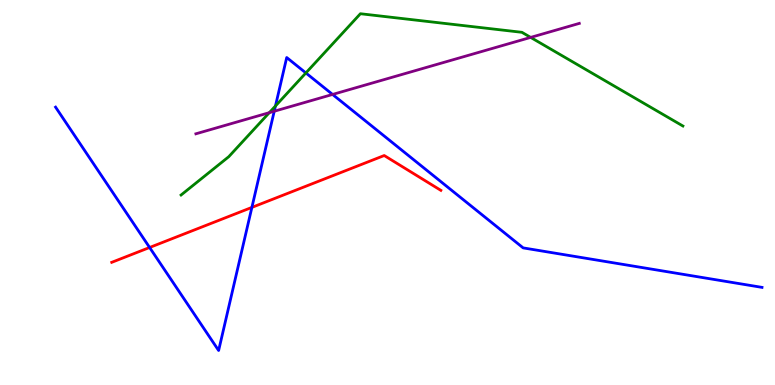[{'lines': ['blue', 'red'], 'intersections': [{'x': 1.93, 'y': 3.57}, {'x': 3.25, 'y': 4.61}]}, {'lines': ['green', 'red'], 'intersections': []}, {'lines': ['purple', 'red'], 'intersections': []}, {'lines': ['blue', 'green'], 'intersections': [{'x': 3.55, 'y': 7.25}, {'x': 3.95, 'y': 8.11}]}, {'lines': ['blue', 'purple'], 'intersections': [{'x': 3.54, 'y': 7.11}, {'x': 4.29, 'y': 7.55}]}, {'lines': ['green', 'purple'], 'intersections': [{'x': 3.47, 'y': 7.07}, {'x': 6.85, 'y': 9.03}]}]